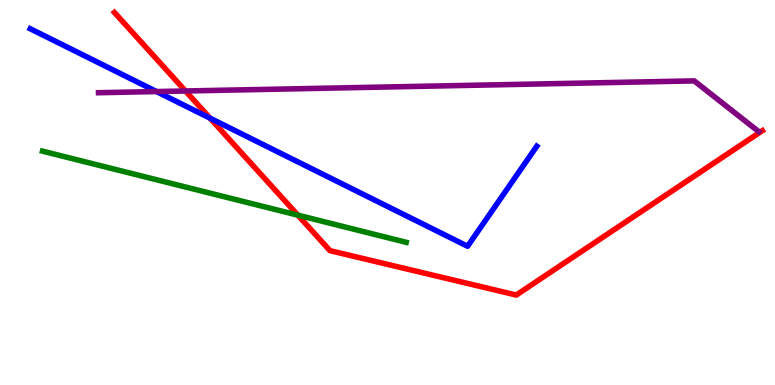[{'lines': ['blue', 'red'], 'intersections': [{'x': 2.71, 'y': 6.93}]}, {'lines': ['green', 'red'], 'intersections': [{'x': 3.84, 'y': 4.41}]}, {'lines': ['purple', 'red'], 'intersections': [{'x': 2.39, 'y': 7.64}]}, {'lines': ['blue', 'green'], 'intersections': []}, {'lines': ['blue', 'purple'], 'intersections': [{'x': 2.02, 'y': 7.62}]}, {'lines': ['green', 'purple'], 'intersections': []}]